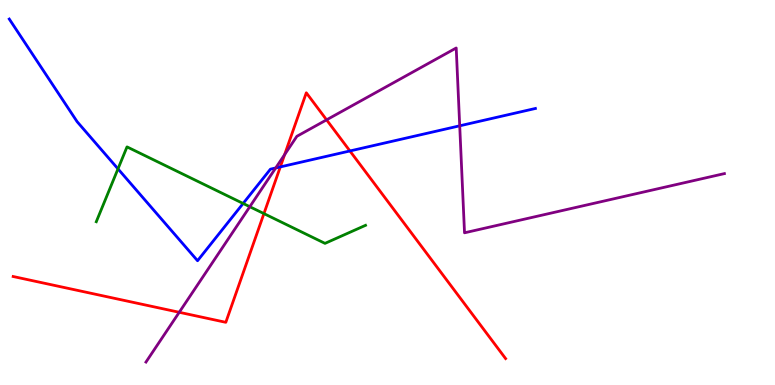[{'lines': ['blue', 'red'], 'intersections': [{'x': 3.62, 'y': 5.66}, {'x': 4.52, 'y': 6.08}]}, {'lines': ['green', 'red'], 'intersections': [{'x': 3.41, 'y': 4.45}]}, {'lines': ['purple', 'red'], 'intersections': [{'x': 2.31, 'y': 1.89}, {'x': 3.67, 'y': 5.98}, {'x': 4.21, 'y': 6.89}]}, {'lines': ['blue', 'green'], 'intersections': [{'x': 1.52, 'y': 5.61}, {'x': 3.14, 'y': 4.72}]}, {'lines': ['blue', 'purple'], 'intersections': [{'x': 3.56, 'y': 5.64}, {'x': 5.93, 'y': 6.73}]}, {'lines': ['green', 'purple'], 'intersections': [{'x': 3.22, 'y': 4.63}]}]